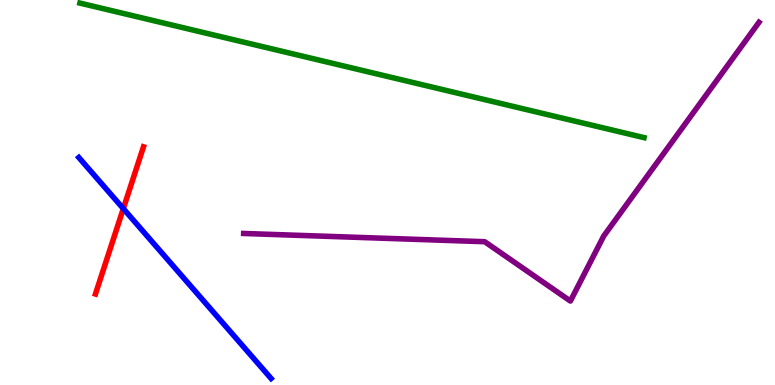[{'lines': ['blue', 'red'], 'intersections': [{'x': 1.59, 'y': 4.58}]}, {'lines': ['green', 'red'], 'intersections': []}, {'lines': ['purple', 'red'], 'intersections': []}, {'lines': ['blue', 'green'], 'intersections': []}, {'lines': ['blue', 'purple'], 'intersections': []}, {'lines': ['green', 'purple'], 'intersections': []}]